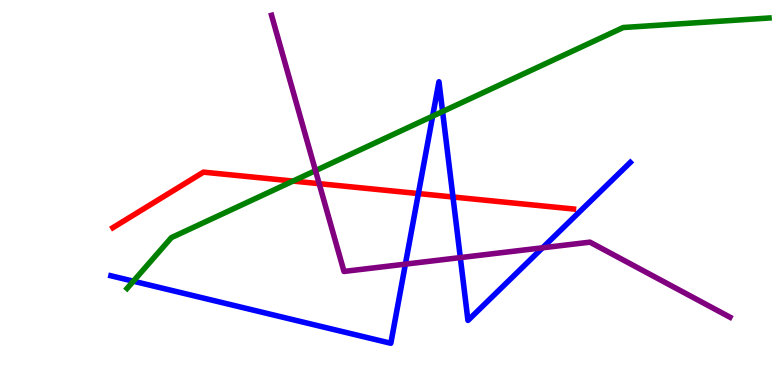[{'lines': ['blue', 'red'], 'intersections': [{'x': 5.4, 'y': 4.97}, {'x': 5.84, 'y': 4.88}]}, {'lines': ['green', 'red'], 'intersections': [{'x': 3.78, 'y': 5.3}]}, {'lines': ['purple', 'red'], 'intersections': [{'x': 4.12, 'y': 5.23}]}, {'lines': ['blue', 'green'], 'intersections': [{'x': 1.72, 'y': 2.7}, {'x': 5.58, 'y': 6.98}, {'x': 5.71, 'y': 7.1}]}, {'lines': ['blue', 'purple'], 'intersections': [{'x': 5.23, 'y': 3.14}, {'x': 5.94, 'y': 3.31}, {'x': 7.0, 'y': 3.56}]}, {'lines': ['green', 'purple'], 'intersections': [{'x': 4.07, 'y': 5.57}]}]